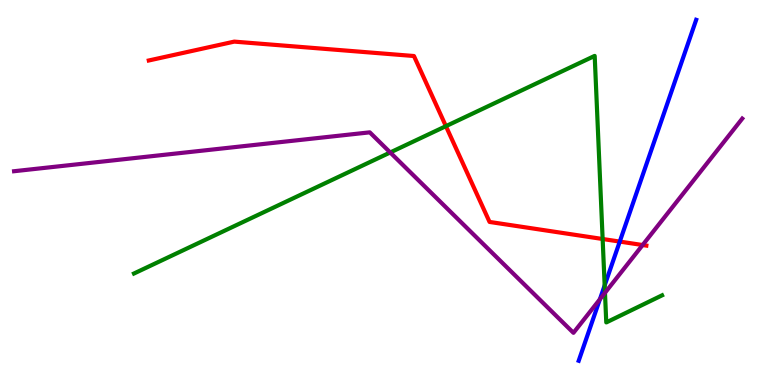[{'lines': ['blue', 'red'], 'intersections': [{'x': 8.0, 'y': 3.72}]}, {'lines': ['green', 'red'], 'intersections': [{'x': 5.75, 'y': 6.72}, {'x': 7.78, 'y': 3.79}]}, {'lines': ['purple', 'red'], 'intersections': [{'x': 8.29, 'y': 3.64}]}, {'lines': ['blue', 'green'], 'intersections': [{'x': 7.8, 'y': 2.59}]}, {'lines': ['blue', 'purple'], 'intersections': [{'x': 7.74, 'y': 2.23}]}, {'lines': ['green', 'purple'], 'intersections': [{'x': 5.03, 'y': 6.04}, {'x': 7.81, 'y': 2.39}]}]